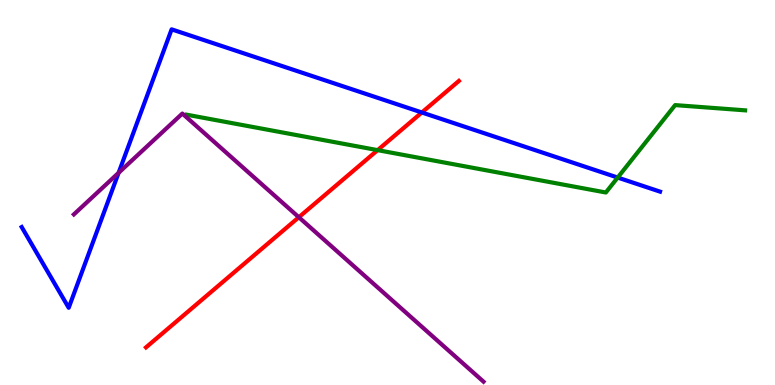[{'lines': ['blue', 'red'], 'intersections': [{'x': 5.44, 'y': 7.08}]}, {'lines': ['green', 'red'], 'intersections': [{'x': 4.87, 'y': 6.1}]}, {'lines': ['purple', 'red'], 'intersections': [{'x': 3.86, 'y': 4.36}]}, {'lines': ['blue', 'green'], 'intersections': [{'x': 7.97, 'y': 5.39}]}, {'lines': ['blue', 'purple'], 'intersections': [{'x': 1.53, 'y': 5.51}]}, {'lines': ['green', 'purple'], 'intersections': []}]